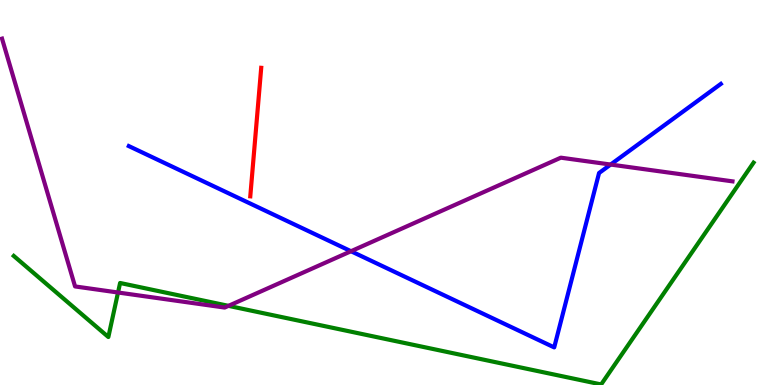[{'lines': ['blue', 'red'], 'intersections': []}, {'lines': ['green', 'red'], 'intersections': []}, {'lines': ['purple', 'red'], 'intersections': []}, {'lines': ['blue', 'green'], 'intersections': []}, {'lines': ['blue', 'purple'], 'intersections': [{'x': 4.53, 'y': 3.47}, {'x': 7.88, 'y': 5.73}]}, {'lines': ['green', 'purple'], 'intersections': [{'x': 1.52, 'y': 2.4}, {'x': 2.95, 'y': 2.06}]}]